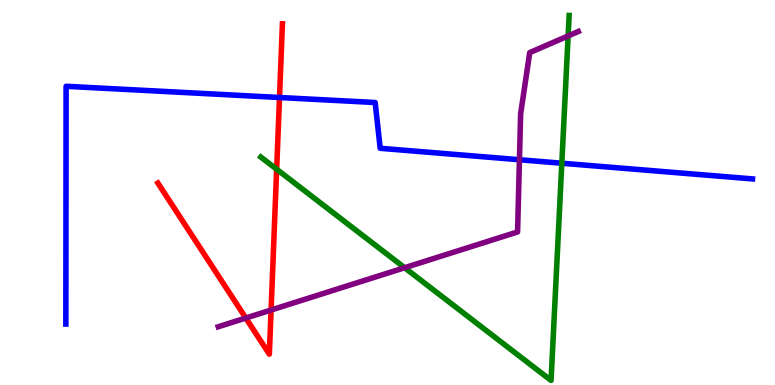[{'lines': ['blue', 'red'], 'intersections': [{'x': 3.61, 'y': 7.47}]}, {'lines': ['green', 'red'], 'intersections': [{'x': 3.57, 'y': 5.6}]}, {'lines': ['purple', 'red'], 'intersections': [{'x': 3.17, 'y': 1.74}, {'x': 3.5, 'y': 1.95}]}, {'lines': ['blue', 'green'], 'intersections': [{'x': 7.25, 'y': 5.76}]}, {'lines': ['blue', 'purple'], 'intersections': [{'x': 6.7, 'y': 5.85}]}, {'lines': ['green', 'purple'], 'intersections': [{'x': 5.22, 'y': 3.05}, {'x': 7.33, 'y': 9.07}]}]